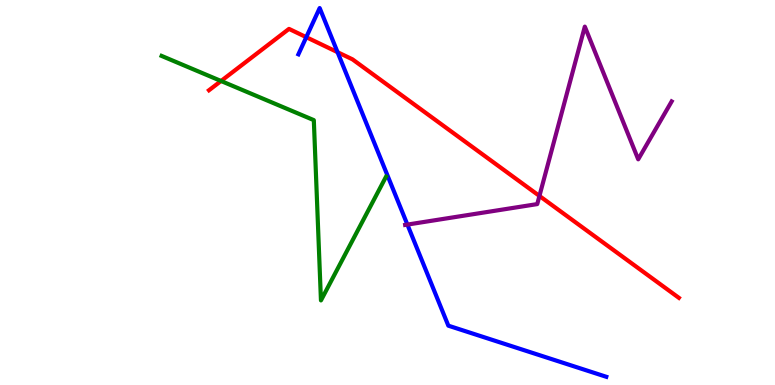[{'lines': ['blue', 'red'], 'intersections': [{'x': 3.95, 'y': 9.03}, {'x': 4.36, 'y': 8.64}]}, {'lines': ['green', 'red'], 'intersections': [{'x': 2.85, 'y': 7.9}]}, {'lines': ['purple', 'red'], 'intersections': [{'x': 6.96, 'y': 4.91}]}, {'lines': ['blue', 'green'], 'intersections': []}, {'lines': ['blue', 'purple'], 'intersections': [{'x': 5.26, 'y': 4.17}]}, {'lines': ['green', 'purple'], 'intersections': []}]